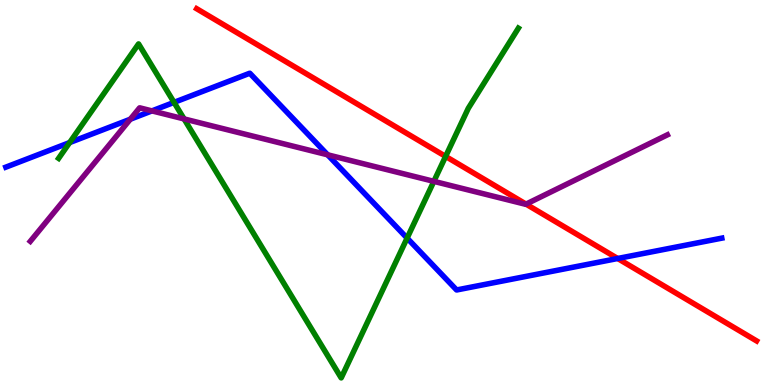[{'lines': ['blue', 'red'], 'intersections': [{'x': 7.97, 'y': 3.29}]}, {'lines': ['green', 'red'], 'intersections': [{'x': 5.75, 'y': 5.94}]}, {'lines': ['purple', 'red'], 'intersections': [{'x': 6.79, 'y': 4.7}]}, {'lines': ['blue', 'green'], 'intersections': [{'x': 0.899, 'y': 6.3}, {'x': 2.25, 'y': 7.34}, {'x': 5.25, 'y': 3.82}]}, {'lines': ['blue', 'purple'], 'intersections': [{'x': 1.68, 'y': 6.9}, {'x': 1.96, 'y': 7.12}, {'x': 4.23, 'y': 5.98}]}, {'lines': ['green', 'purple'], 'intersections': [{'x': 2.38, 'y': 6.91}, {'x': 5.6, 'y': 5.29}]}]